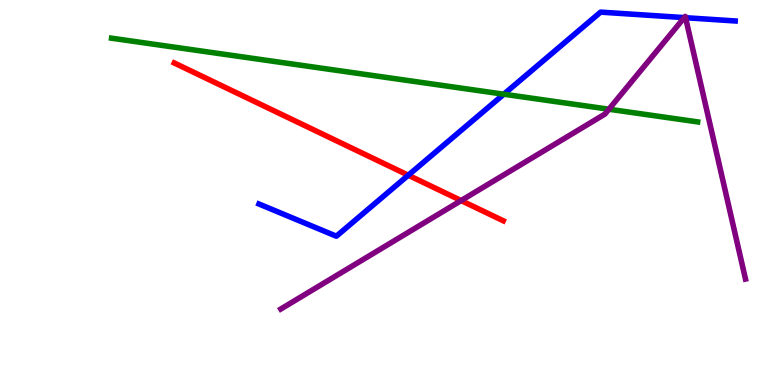[{'lines': ['blue', 'red'], 'intersections': [{'x': 5.27, 'y': 5.45}]}, {'lines': ['green', 'red'], 'intersections': []}, {'lines': ['purple', 'red'], 'intersections': [{'x': 5.95, 'y': 4.79}]}, {'lines': ['blue', 'green'], 'intersections': [{'x': 6.5, 'y': 7.55}]}, {'lines': ['blue', 'purple'], 'intersections': [{'x': 8.83, 'y': 9.54}, {'x': 8.85, 'y': 9.54}]}, {'lines': ['green', 'purple'], 'intersections': [{'x': 7.86, 'y': 7.16}]}]